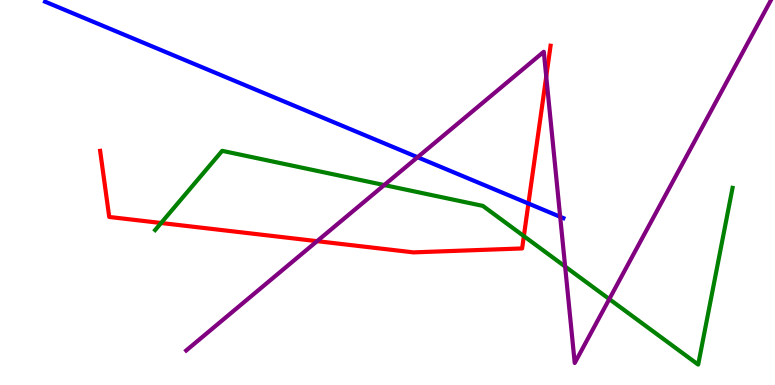[{'lines': ['blue', 'red'], 'intersections': [{'x': 6.82, 'y': 4.71}]}, {'lines': ['green', 'red'], 'intersections': [{'x': 2.08, 'y': 4.21}, {'x': 6.76, 'y': 3.87}]}, {'lines': ['purple', 'red'], 'intersections': [{'x': 4.09, 'y': 3.74}, {'x': 7.05, 'y': 8.01}]}, {'lines': ['blue', 'green'], 'intersections': []}, {'lines': ['blue', 'purple'], 'intersections': [{'x': 5.39, 'y': 5.92}, {'x': 7.23, 'y': 4.37}]}, {'lines': ['green', 'purple'], 'intersections': [{'x': 4.96, 'y': 5.19}, {'x': 7.29, 'y': 3.08}, {'x': 7.86, 'y': 2.23}]}]